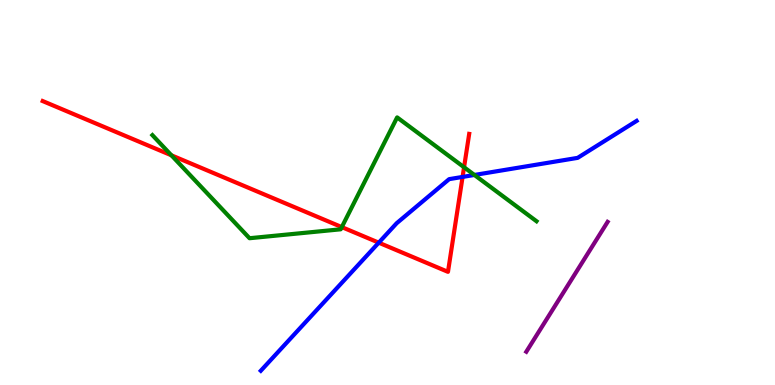[{'lines': ['blue', 'red'], 'intersections': [{'x': 4.89, 'y': 3.7}, {'x': 5.97, 'y': 5.4}]}, {'lines': ['green', 'red'], 'intersections': [{'x': 2.21, 'y': 5.97}, {'x': 4.41, 'y': 4.1}, {'x': 5.99, 'y': 5.66}]}, {'lines': ['purple', 'red'], 'intersections': []}, {'lines': ['blue', 'green'], 'intersections': [{'x': 6.12, 'y': 5.46}]}, {'lines': ['blue', 'purple'], 'intersections': []}, {'lines': ['green', 'purple'], 'intersections': []}]